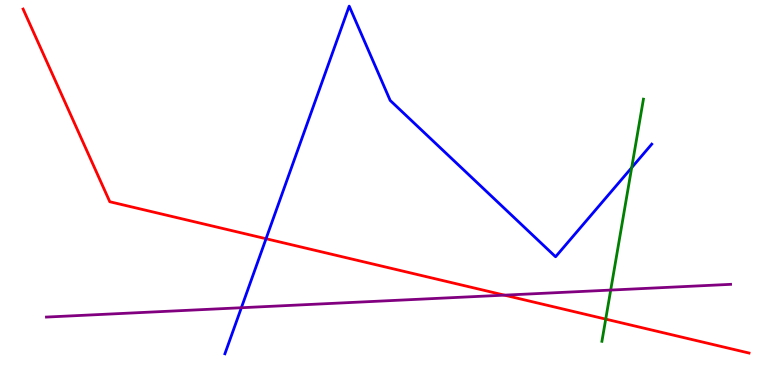[{'lines': ['blue', 'red'], 'intersections': [{'x': 3.43, 'y': 3.8}]}, {'lines': ['green', 'red'], 'intersections': [{'x': 7.82, 'y': 1.71}]}, {'lines': ['purple', 'red'], 'intersections': [{'x': 6.51, 'y': 2.33}]}, {'lines': ['blue', 'green'], 'intersections': [{'x': 8.15, 'y': 5.65}]}, {'lines': ['blue', 'purple'], 'intersections': [{'x': 3.11, 'y': 2.01}]}, {'lines': ['green', 'purple'], 'intersections': [{'x': 7.88, 'y': 2.47}]}]